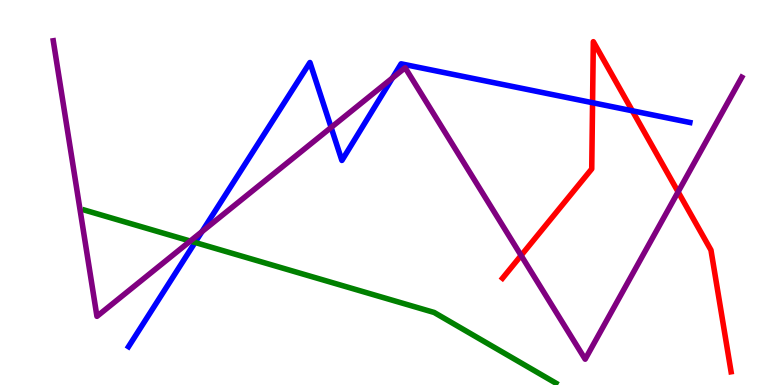[{'lines': ['blue', 'red'], 'intersections': [{'x': 7.65, 'y': 7.33}, {'x': 8.16, 'y': 7.12}]}, {'lines': ['green', 'red'], 'intersections': []}, {'lines': ['purple', 'red'], 'intersections': [{'x': 6.72, 'y': 3.36}, {'x': 8.75, 'y': 5.02}]}, {'lines': ['blue', 'green'], 'intersections': [{'x': 2.52, 'y': 3.7}]}, {'lines': ['blue', 'purple'], 'intersections': [{'x': 2.61, 'y': 3.98}, {'x': 4.27, 'y': 6.69}, {'x': 5.06, 'y': 7.97}]}, {'lines': ['green', 'purple'], 'intersections': [{'x': 2.46, 'y': 3.74}]}]